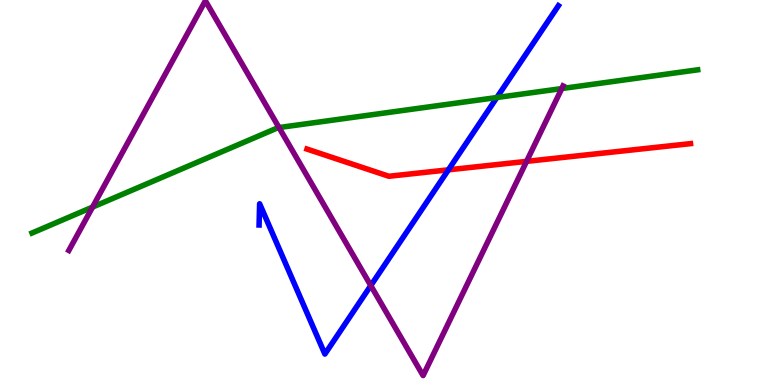[{'lines': ['blue', 'red'], 'intersections': [{'x': 5.79, 'y': 5.59}]}, {'lines': ['green', 'red'], 'intersections': []}, {'lines': ['purple', 'red'], 'intersections': [{'x': 6.79, 'y': 5.81}]}, {'lines': ['blue', 'green'], 'intersections': [{'x': 6.41, 'y': 7.47}]}, {'lines': ['blue', 'purple'], 'intersections': [{'x': 4.78, 'y': 2.58}]}, {'lines': ['green', 'purple'], 'intersections': [{'x': 1.19, 'y': 4.62}, {'x': 3.6, 'y': 6.69}, {'x': 7.25, 'y': 7.7}]}]